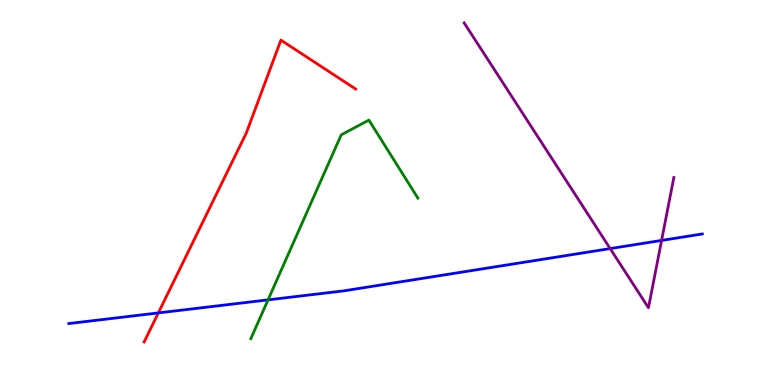[{'lines': ['blue', 'red'], 'intersections': [{'x': 2.04, 'y': 1.87}]}, {'lines': ['green', 'red'], 'intersections': []}, {'lines': ['purple', 'red'], 'intersections': []}, {'lines': ['blue', 'green'], 'intersections': [{'x': 3.46, 'y': 2.21}]}, {'lines': ['blue', 'purple'], 'intersections': [{'x': 7.87, 'y': 3.54}, {'x': 8.54, 'y': 3.76}]}, {'lines': ['green', 'purple'], 'intersections': []}]